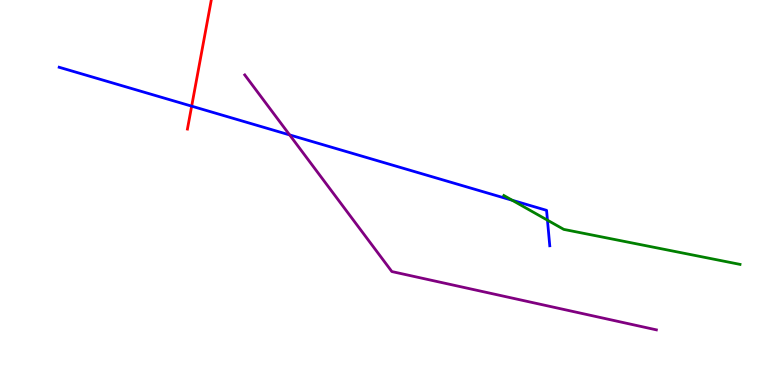[{'lines': ['blue', 'red'], 'intersections': [{'x': 2.47, 'y': 7.24}]}, {'lines': ['green', 'red'], 'intersections': []}, {'lines': ['purple', 'red'], 'intersections': []}, {'lines': ['blue', 'green'], 'intersections': [{'x': 6.61, 'y': 4.8}, {'x': 7.06, 'y': 4.28}]}, {'lines': ['blue', 'purple'], 'intersections': [{'x': 3.74, 'y': 6.5}]}, {'lines': ['green', 'purple'], 'intersections': []}]